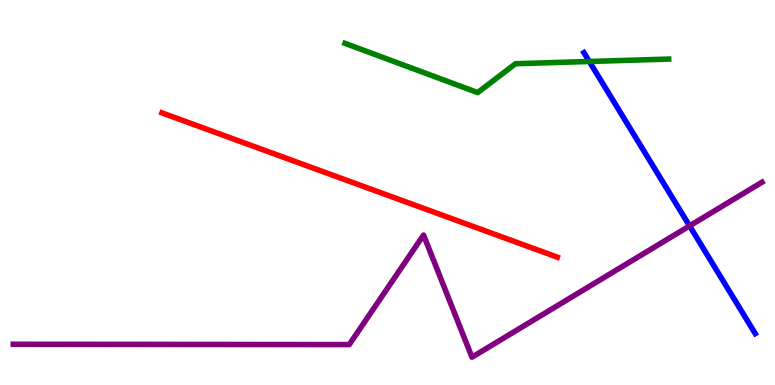[{'lines': ['blue', 'red'], 'intersections': []}, {'lines': ['green', 'red'], 'intersections': []}, {'lines': ['purple', 'red'], 'intersections': []}, {'lines': ['blue', 'green'], 'intersections': [{'x': 7.6, 'y': 8.4}]}, {'lines': ['blue', 'purple'], 'intersections': [{'x': 8.9, 'y': 4.13}]}, {'lines': ['green', 'purple'], 'intersections': []}]